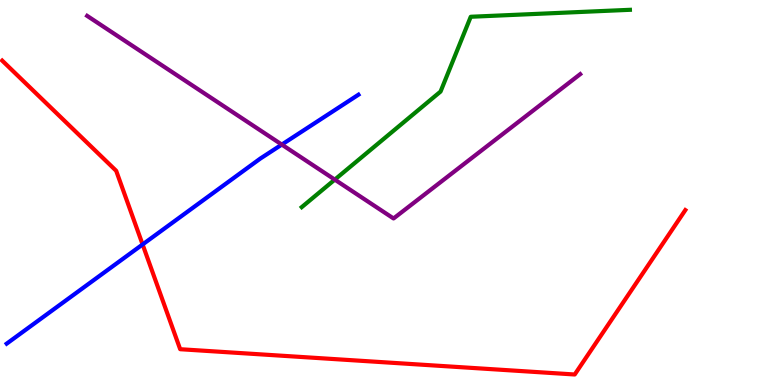[{'lines': ['blue', 'red'], 'intersections': [{'x': 1.84, 'y': 3.65}]}, {'lines': ['green', 'red'], 'intersections': []}, {'lines': ['purple', 'red'], 'intersections': []}, {'lines': ['blue', 'green'], 'intersections': []}, {'lines': ['blue', 'purple'], 'intersections': [{'x': 3.64, 'y': 6.24}]}, {'lines': ['green', 'purple'], 'intersections': [{'x': 4.32, 'y': 5.33}]}]